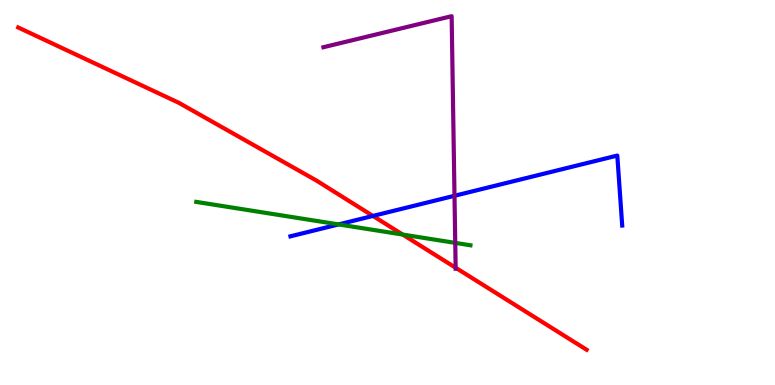[{'lines': ['blue', 'red'], 'intersections': [{'x': 4.81, 'y': 4.39}]}, {'lines': ['green', 'red'], 'intersections': [{'x': 5.2, 'y': 3.91}]}, {'lines': ['purple', 'red'], 'intersections': [{'x': 5.88, 'y': 3.05}]}, {'lines': ['blue', 'green'], 'intersections': [{'x': 4.37, 'y': 4.17}]}, {'lines': ['blue', 'purple'], 'intersections': [{'x': 5.86, 'y': 4.91}]}, {'lines': ['green', 'purple'], 'intersections': [{'x': 5.87, 'y': 3.69}]}]